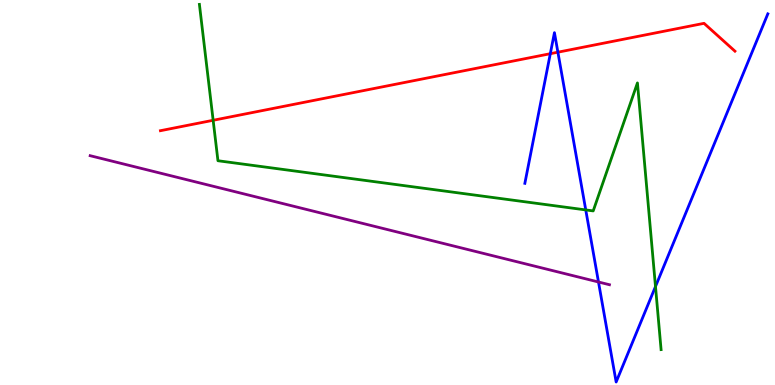[{'lines': ['blue', 'red'], 'intersections': [{'x': 7.1, 'y': 8.61}, {'x': 7.2, 'y': 8.64}]}, {'lines': ['green', 'red'], 'intersections': [{'x': 2.75, 'y': 6.88}]}, {'lines': ['purple', 'red'], 'intersections': []}, {'lines': ['blue', 'green'], 'intersections': [{'x': 7.56, 'y': 4.55}, {'x': 8.46, 'y': 2.56}]}, {'lines': ['blue', 'purple'], 'intersections': [{'x': 7.72, 'y': 2.68}]}, {'lines': ['green', 'purple'], 'intersections': []}]